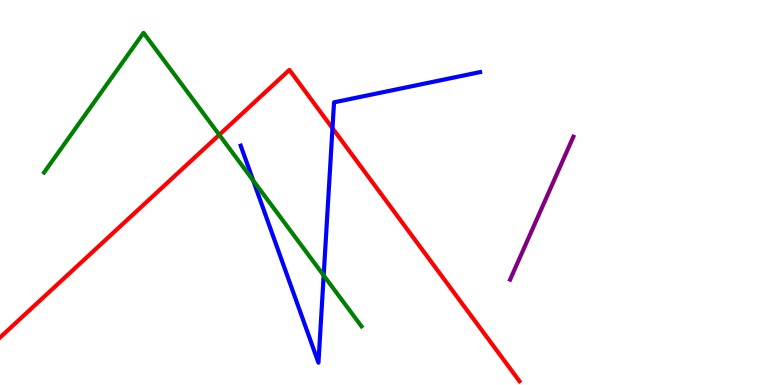[{'lines': ['blue', 'red'], 'intersections': [{'x': 4.29, 'y': 6.67}]}, {'lines': ['green', 'red'], 'intersections': [{'x': 2.83, 'y': 6.5}]}, {'lines': ['purple', 'red'], 'intersections': []}, {'lines': ['blue', 'green'], 'intersections': [{'x': 3.27, 'y': 5.31}, {'x': 4.18, 'y': 2.85}]}, {'lines': ['blue', 'purple'], 'intersections': []}, {'lines': ['green', 'purple'], 'intersections': []}]